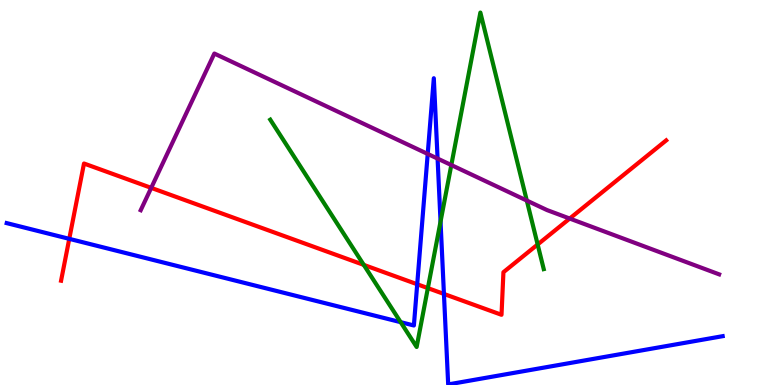[{'lines': ['blue', 'red'], 'intersections': [{'x': 0.894, 'y': 3.8}, {'x': 5.38, 'y': 2.62}, {'x': 5.73, 'y': 2.37}]}, {'lines': ['green', 'red'], 'intersections': [{'x': 4.69, 'y': 3.12}, {'x': 5.52, 'y': 2.52}, {'x': 6.94, 'y': 3.65}]}, {'lines': ['purple', 'red'], 'intersections': [{'x': 1.95, 'y': 5.12}, {'x': 7.35, 'y': 4.32}]}, {'lines': ['blue', 'green'], 'intersections': [{'x': 5.17, 'y': 1.63}, {'x': 5.68, 'y': 4.24}]}, {'lines': ['blue', 'purple'], 'intersections': [{'x': 5.52, 'y': 6.0}, {'x': 5.65, 'y': 5.88}]}, {'lines': ['green', 'purple'], 'intersections': [{'x': 5.82, 'y': 5.71}, {'x': 6.8, 'y': 4.79}]}]